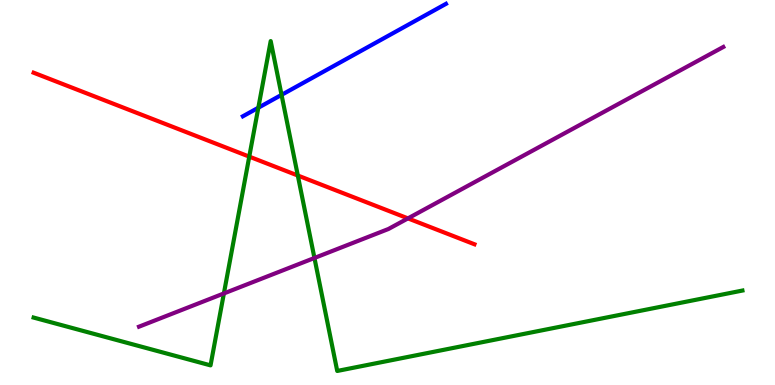[{'lines': ['blue', 'red'], 'intersections': []}, {'lines': ['green', 'red'], 'intersections': [{'x': 3.22, 'y': 5.93}, {'x': 3.84, 'y': 5.44}]}, {'lines': ['purple', 'red'], 'intersections': [{'x': 5.26, 'y': 4.33}]}, {'lines': ['blue', 'green'], 'intersections': [{'x': 3.33, 'y': 7.2}, {'x': 3.63, 'y': 7.54}]}, {'lines': ['blue', 'purple'], 'intersections': []}, {'lines': ['green', 'purple'], 'intersections': [{'x': 2.89, 'y': 2.38}, {'x': 4.06, 'y': 3.3}]}]